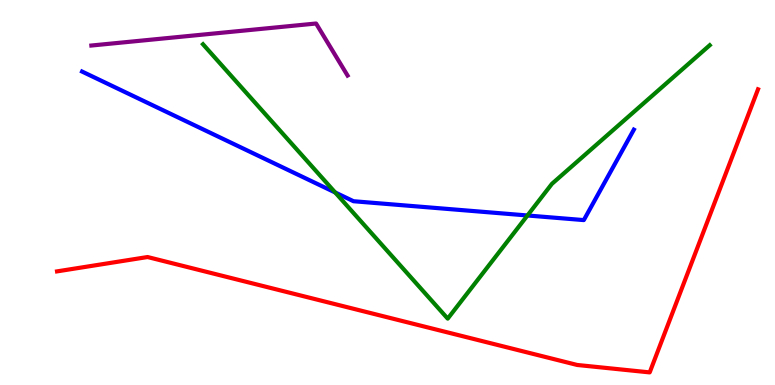[{'lines': ['blue', 'red'], 'intersections': []}, {'lines': ['green', 'red'], 'intersections': []}, {'lines': ['purple', 'red'], 'intersections': []}, {'lines': ['blue', 'green'], 'intersections': [{'x': 4.32, 'y': 5.0}, {'x': 6.81, 'y': 4.4}]}, {'lines': ['blue', 'purple'], 'intersections': []}, {'lines': ['green', 'purple'], 'intersections': []}]